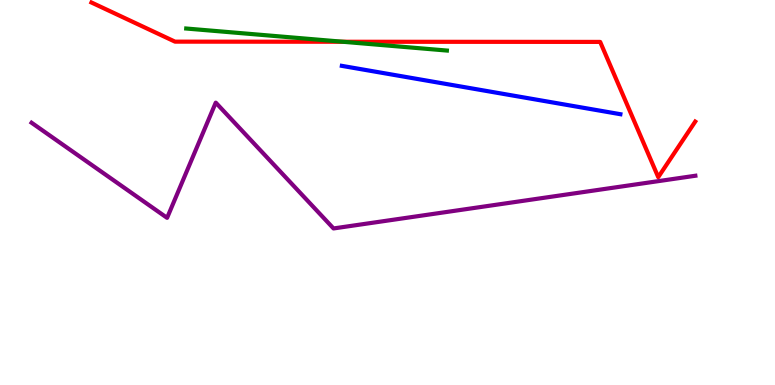[{'lines': ['blue', 'red'], 'intersections': []}, {'lines': ['green', 'red'], 'intersections': [{'x': 4.42, 'y': 8.92}]}, {'lines': ['purple', 'red'], 'intersections': []}, {'lines': ['blue', 'green'], 'intersections': []}, {'lines': ['blue', 'purple'], 'intersections': []}, {'lines': ['green', 'purple'], 'intersections': []}]